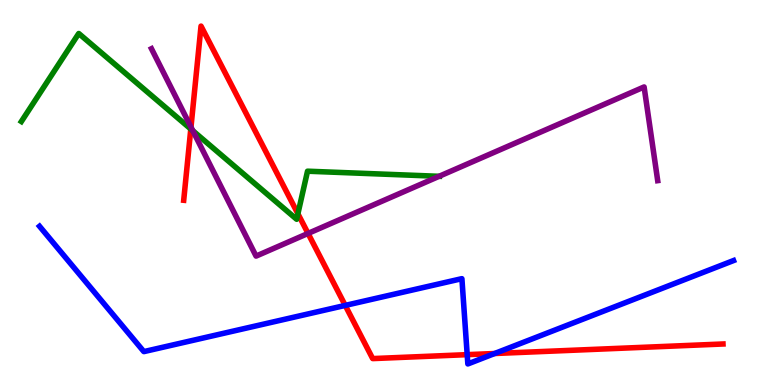[{'lines': ['blue', 'red'], 'intersections': [{'x': 4.45, 'y': 2.07}, {'x': 6.03, 'y': 0.788}, {'x': 6.38, 'y': 0.818}]}, {'lines': ['green', 'red'], 'intersections': [{'x': 2.46, 'y': 6.65}, {'x': 3.84, 'y': 4.45}]}, {'lines': ['purple', 'red'], 'intersections': [{'x': 2.46, 'y': 6.7}, {'x': 3.97, 'y': 3.94}]}, {'lines': ['blue', 'green'], 'intersections': []}, {'lines': ['blue', 'purple'], 'intersections': []}, {'lines': ['green', 'purple'], 'intersections': [{'x': 2.49, 'y': 6.6}, {'x': 5.67, 'y': 5.42}]}]